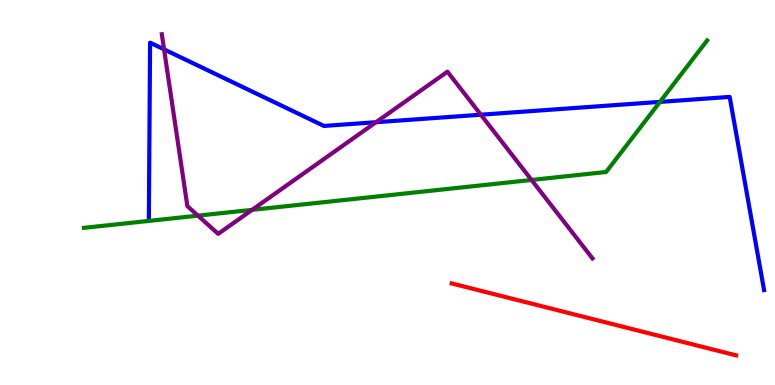[{'lines': ['blue', 'red'], 'intersections': []}, {'lines': ['green', 'red'], 'intersections': []}, {'lines': ['purple', 'red'], 'intersections': []}, {'lines': ['blue', 'green'], 'intersections': [{'x': 8.52, 'y': 7.35}]}, {'lines': ['blue', 'purple'], 'intersections': [{'x': 2.12, 'y': 8.72}, {'x': 4.85, 'y': 6.83}, {'x': 6.2, 'y': 7.02}]}, {'lines': ['green', 'purple'], 'intersections': [{'x': 2.55, 'y': 4.4}, {'x': 3.25, 'y': 4.55}, {'x': 6.86, 'y': 5.33}]}]